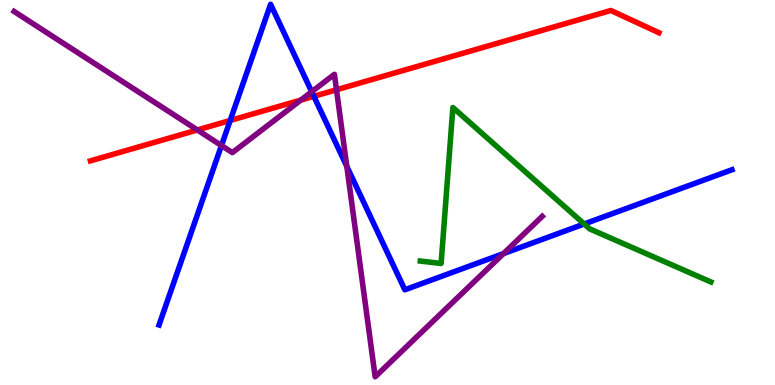[{'lines': ['blue', 'red'], 'intersections': [{'x': 2.97, 'y': 6.87}, {'x': 4.05, 'y': 7.5}]}, {'lines': ['green', 'red'], 'intersections': []}, {'lines': ['purple', 'red'], 'intersections': [{'x': 2.55, 'y': 6.62}, {'x': 3.88, 'y': 7.4}, {'x': 4.34, 'y': 7.67}]}, {'lines': ['blue', 'green'], 'intersections': [{'x': 7.54, 'y': 4.18}]}, {'lines': ['blue', 'purple'], 'intersections': [{'x': 2.86, 'y': 6.22}, {'x': 4.02, 'y': 7.62}, {'x': 4.48, 'y': 5.68}, {'x': 6.5, 'y': 3.41}]}, {'lines': ['green', 'purple'], 'intersections': []}]